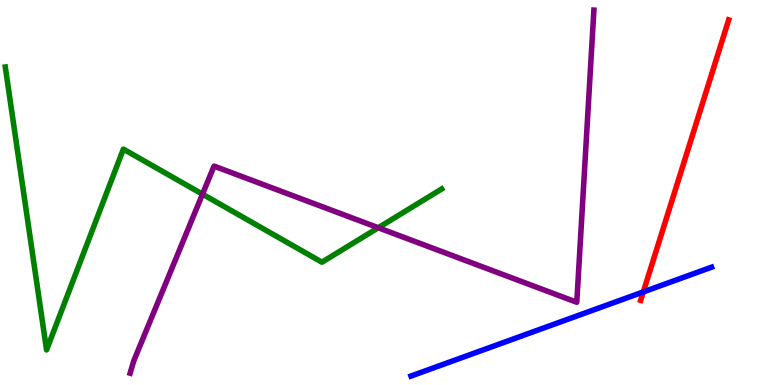[{'lines': ['blue', 'red'], 'intersections': [{'x': 8.3, 'y': 2.42}]}, {'lines': ['green', 'red'], 'intersections': []}, {'lines': ['purple', 'red'], 'intersections': []}, {'lines': ['blue', 'green'], 'intersections': []}, {'lines': ['blue', 'purple'], 'intersections': []}, {'lines': ['green', 'purple'], 'intersections': [{'x': 2.61, 'y': 4.96}, {'x': 4.88, 'y': 4.08}]}]